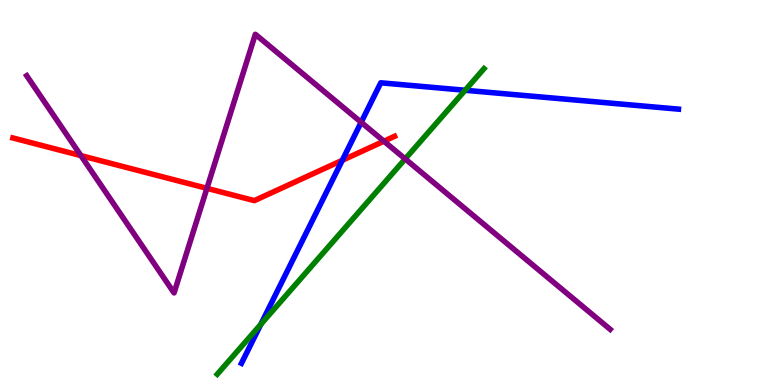[{'lines': ['blue', 'red'], 'intersections': [{'x': 4.42, 'y': 5.84}]}, {'lines': ['green', 'red'], 'intersections': []}, {'lines': ['purple', 'red'], 'intersections': [{'x': 1.04, 'y': 5.96}, {'x': 2.67, 'y': 5.11}, {'x': 4.95, 'y': 6.33}]}, {'lines': ['blue', 'green'], 'intersections': [{'x': 3.37, 'y': 1.58}, {'x': 6.0, 'y': 7.66}]}, {'lines': ['blue', 'purple'], 'intersections': [{'x': 4.66, 'y': 6.82}]}, {'lines': ['green', 'purple'], 'intersections': [{'x': 5.23, 'y': 5.87}]}]